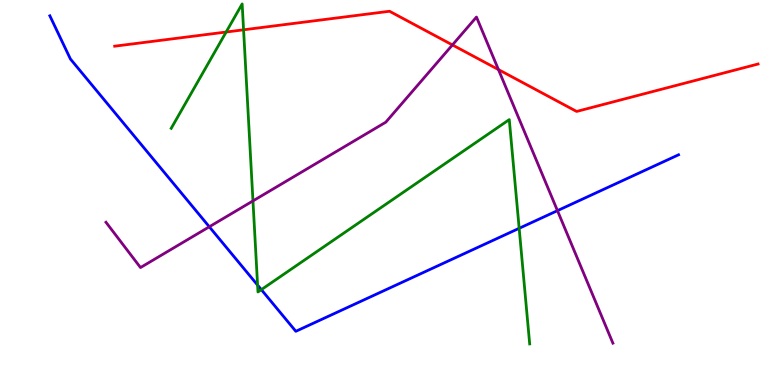[{'lines': ['blue', 'red'], 'intersections': []}, {'lines': ['green', 'red'], 'intersections': [{'x': 2.92, 'y': 9.17}, {'x': 3.14, 'y': 9.23}]}, {'lines': ['purple', 'red'], 'intersections': [{'x': 5.84, 'y': 8.83}, {'x': 6.43, 'y': 8.19}]}, {'lines': ['blue', 'green'], 'intersections': [{'x': 3.32, 'y': 2.59}, {'x': 3.37, 'y': 2.48}, {'x': 6.7, 'y': 4.07}]}, {'lines': ['blue', 'purple'], 'intersections': [{'x': 2.7, 'y': 4.11}, {'x': 7.19, 'y': 4.53}]}, {'lines': ['green', 'purple'], 'intersections': [{'x': 3.26, 'y': 4.78}]}]